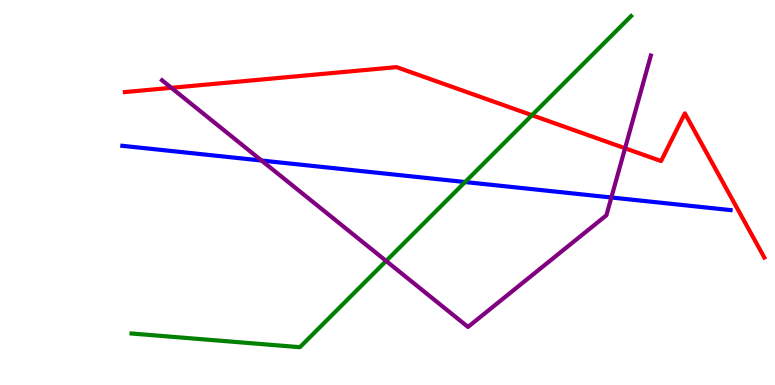[{'lines': ['blue', 'red'], 'intersections': []}, {'lines': ['green', 'red'], 'intersections': [{'x': 6.86, 'y': 7.01}]}, {'lines': ['purple', 'red'], 'intersections': [{'x': 2.21, 'y': 7.72}, {'x': 8.07, 'y': 6.15}]}, {'lines': ['blue', 'green'], 'intersections': [{'x': 6.0, 'y': 5.27}]}, {'lines': ['blue', 'purple'], 'intersections': [{'x': 3.37, 'y': 5.83}, {'x': 7.89, 'y': 4.87}]}, {'lines': ['green', 'purple'], 'intersections': [{'x': 4.98, 'y': 3.22}]}]